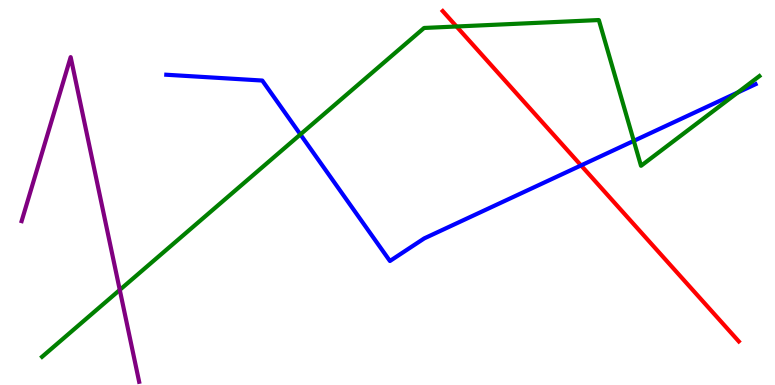[{'lines': ['blue', 'red'], 'intersections': [{'x': 7.5, 'y': 5.7}]}, {'lines': ['green', 'red'], 'intersections': [{'x': 5.89, 'y': 9.31}]}, {'lines': ['purple', 'red'], 'intersections': []}, {'lines': ['blue', 'green'], 'intersections': [{'x': 3.88, 'y': 6.51}, {'x': 8.18, 'y': 6.34}, {'x': 9.52, 'y': 7.6}]}, {'lines': ['blue', 'purple'], 'intersections': []}, {'lines': ['green', 'purple'], 'intersections': [{'x': 1.55, 'y': 2.47}]}]